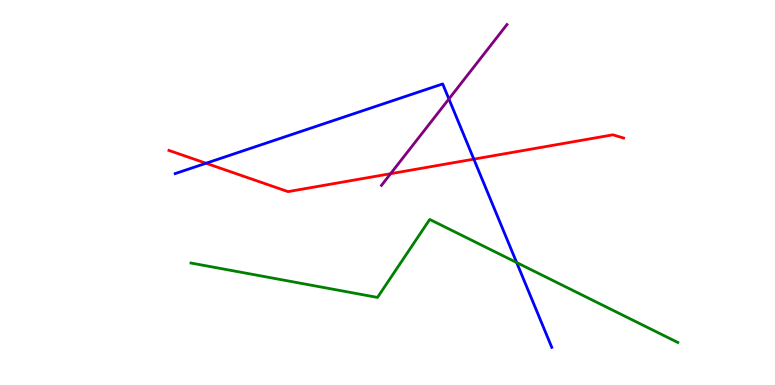[{'lines': ['blue', 'red'], 'intersections': [{'x': 2.66, 'y': 5.76}, {'x': 6.11, 'y': 5.87}]}, {'lines': ['green', 'red'], 'intersections': []}, {'lines': ['purple', 'red'], 'intersections': [{'x': 5.04, 'y': 5.49}]}, {'lines': ['blue', 'green'], 'intersections': [{'x': 6.67, 'y': 3.18}]}, {'lines': ['blue', 'purple'], 'intersections': [{'x': 5.79, 'y': 7.43}]}, {'lines': ['green', 'purple'], 'intersections': []}]